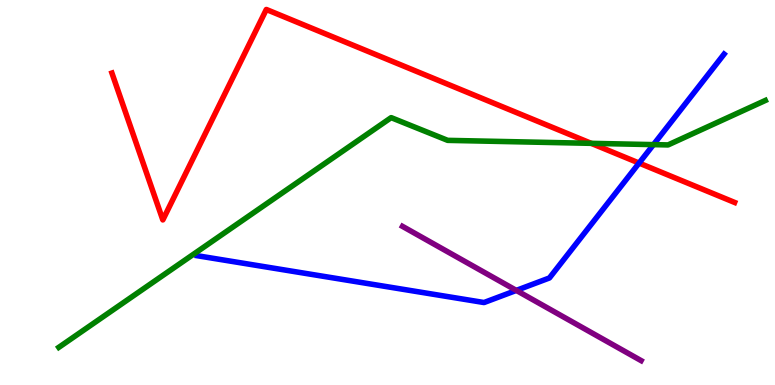[{'lines': ['blue', 'red'], 'intersections': [{'x': 8.25, 'y': 5.76}]}, {'lines': ['green', 'red'], 'intersections': [{'x': 7.63, 'y': 6.28}]}, {'lines': ['purple', 'red'], 'intersections': []}, {'lines': ['blue', 'green'], 'intersections': [{'x': 8.43, 'y': 6.24}]}, {'lines': ['blue', 'purple'], 'intersections': [{'x': 6.66, 'y': 2.46}]}, {'lines': ['green', 'purple'], 'intersections': []}]